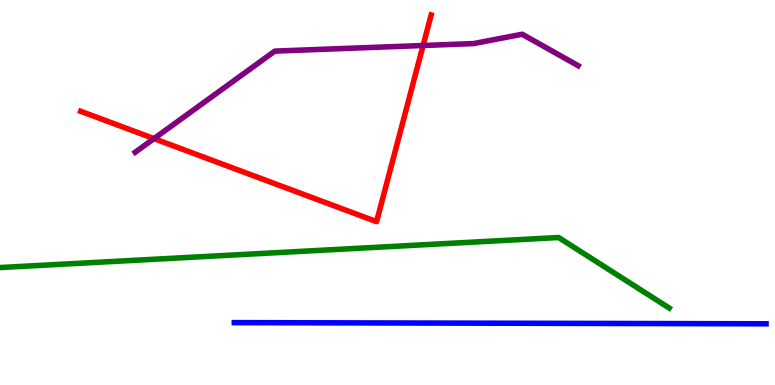[{'lines': ['blue', 'red'], 'intersections': []}, {'lines': ['green', 'red'], 'intersections': []}, {'lines': ['purple', 'red'], 'intersections': [{'x': 1.99, 'y': 6.4}, {'x': 5.46, 'y': 8.82}]}, {'lines': ['blue', 'green'], 'intersections': []}, {'lines': ['blue', 'purple'], 'intersections': []}, {'lines': ['green', 'purple'], 'intersections': []}]